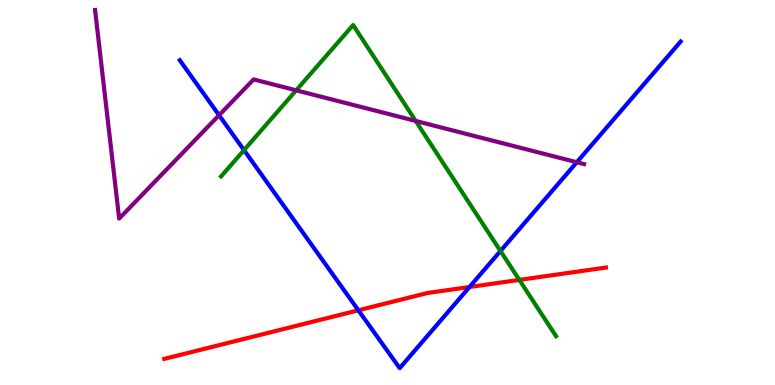[{'lines': ['blue', 'red'], 'intersections': [{'x': 4.62, 'y': 1.94}, {'x': 6.06, 'y': 2.55}]}, {'lines': ['green', 'red'], 'intersections': [{'x': 6.7, 'y': 2.73}]}, {'lines': ['purple', 'red'], 'intersections': []}, {'lines': ['blue', 'green'], 'intersections': [{'x': 3.15, 'y': 6.1}, {'x': 6.46, 'y': 3.48}]}, {'lines': ['blue', 'purple'], 'intersections': [{'x': 2.83, 'y': 7.01}, {'x': 7.44, 'y': 5.79}]}, {'lines': ['green', 'purple'], 'intersections': [{'x': 3.82, 'y': 7.65}, {'x': 5.36, 'y': 6.86}]}]